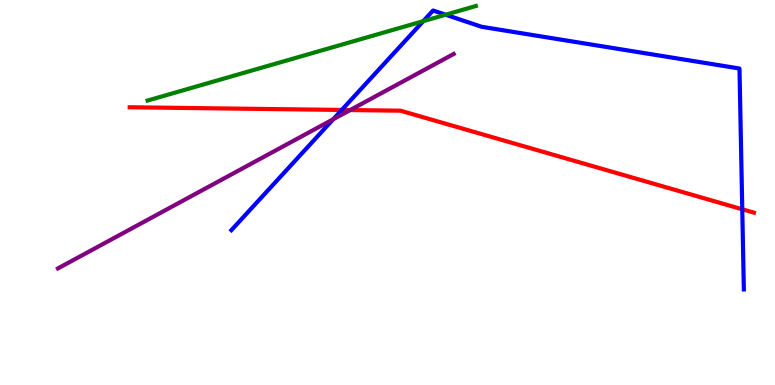[{'lines': ['blue', 'red'], 'intersections': [{'x': 4.41, 'y': 7.14}, {'x': 9.58, 'y': 4.56}]}, {'lines': ['green', 'red'], 'intersections': []}, {'lines': ['purple', 'red'], 'intersections': [{'x': 4.52, 'y': 7.14}]}, {'lines': ['blue', 'green'], 'intersections': [{'x': 5.46, 'y': 9.45}, {'x': 5.75, 'y': 9.62}]}, {'lines': ['blue', 'purple'], 'intersections': [{'x': 4.3, 'y': 6.9}]}, {'lines': ['green', 'purple'], 'intersections': []}]